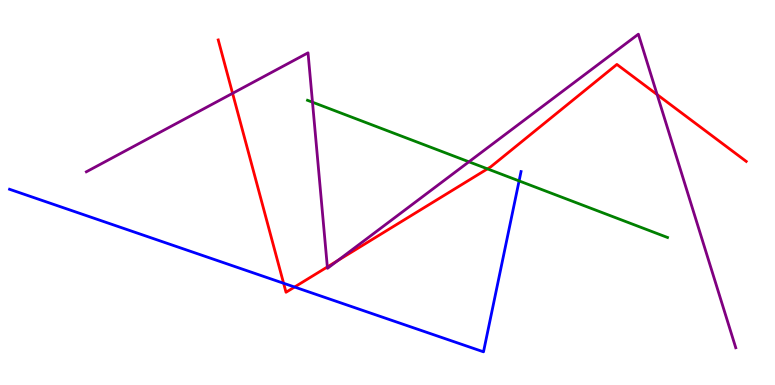[{'lines': ['blue', 'red'], 'intersections': [{'x': 3.66, 'y': 2.64}, {'x': 3.8, 'y': 2.54}]}, {'lines': ['green', 'red'], 'intersections': [{'x': 6.29, 'y': 5.61}]}, {'lines': ['purple', 'red'], 'intersections': [{'x': 3.0, 'y': 7.58}, {'x': 4.22, 'y': 3.07}, {'x': 4.36, 'y': 3.23}, {'x': 8.48, 'y': 7.54}]}, {'lines': ['blue', 'green'], 'intersections': [{'x': 6.7, 'y': 5.3}]}, {'lines': ['blue', 'purple'], 'intersections': []}, {'lines': ['green', 'purple'], 'intersections': [{'x': 4.03, 'y': 7.35}, {'x': 6.05, 'y': 5.8}]}]